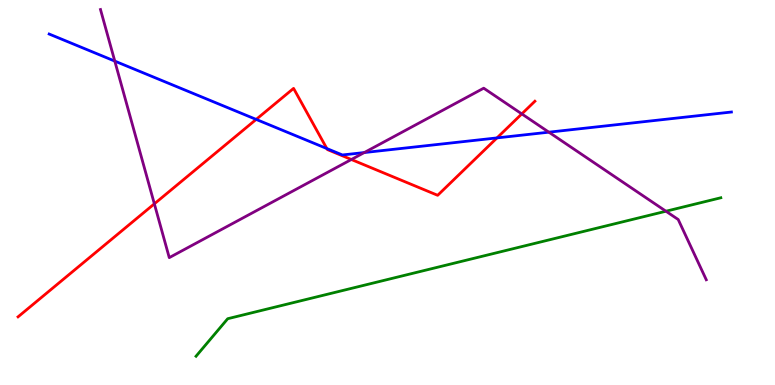[{'lines': ['blue', 'red'], 'intersections': [{'x': 3.31, 'y': 6.9}, {'x': 4.22, 'y': 6.14}, {'x': 6.41, 'y': 6.42}]}, {'lines': ['green', 'red'], 'intersections': []}, {'lines': ['purple', 'red'], 'intersections': [{'x': 1.99, 'y': 4.71}, {'x': 4.53, 'y': 5.86}, {'x': 6.73, 'y': 7.04}]}, {'lines': ['blue', 'green'], 'intersections': []}, {'lines': ['blue', 'purple'], 'intersections': [{'x': 1.48, 'y': 8.41}, {'x': 4.7, 'y': 6.04}, {'x': 7.08, 'y': 6.57}]}, {'lines': ['green', 'purple'], 'intersections': [{'x': 8.59, 'y': 4.51}]}]